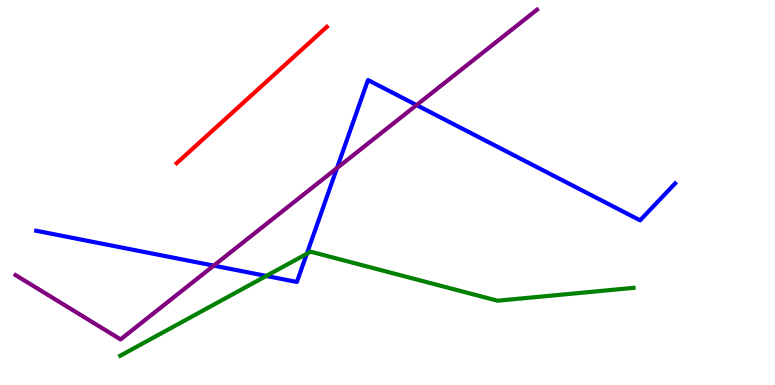[{'lines': ['blue', 'red'], 'intersections': []}, {'lines': ['green', 'red'], 'intersections': []}, {'lines': ['purple', 'red'], 'intersections': []}, {'lines': ['blue', 'green'], 'intersections': [{'x': 3.44, 'y': 2.83}, {'x': 3.96, 'y': 3.41}]}, {'lines': ['blue', 'purple'], 'intersections': [{'x': 2.76, 'y': 3.1}, {'x': 4.35, 'y': 5.63}, {'x': 5.37, 'y': 7.27}]}, {'lines': ['green', 'purple'], 'intersections': []}]